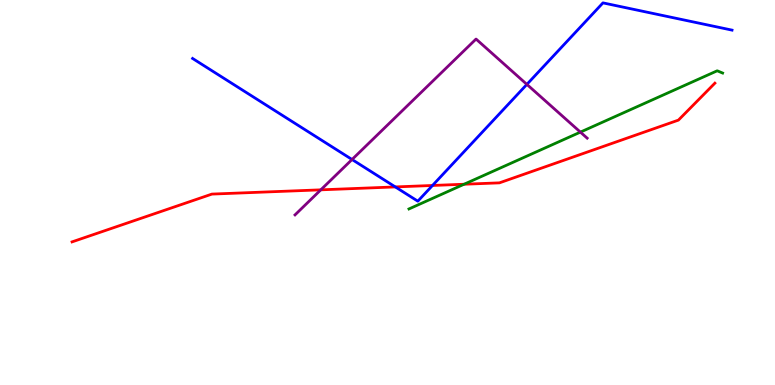[{'lines': ['blue', 'red'], 'intersections': [{'x': 5.1, 'y': 5.14}, {'x': 5.58, 'y': 5.18}]}, {'lines': ['green', 'red'], 'intersections': [{'x': 5.99, 'y': 5.21}]}, {'lines': ['purple', 'red'], 'intersections': [{'x': 4.14, 'y': 5.07}]}, {'lines': ['blue', 'green'], 'intersections': []}, {'lines': ['blue', 'purple'], 'intersections': [{'x': 4.54, 'y': 5.86}, {'x': 6.8, 'y': 7.81}]}, {'lines': ['green', 'purple'], 'intersections': [{'x': 7.49, 'y': 6.57}]}]